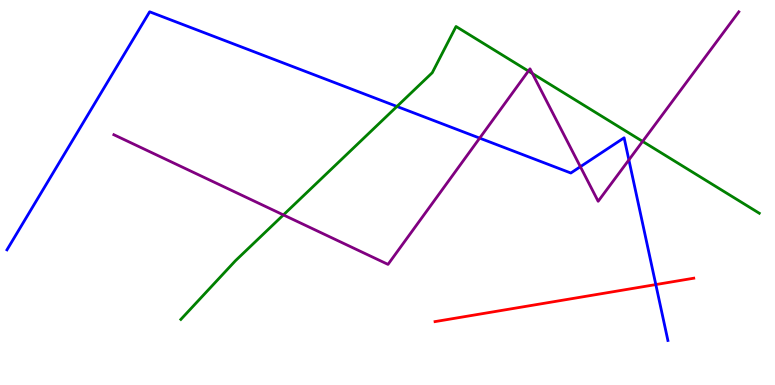[{'lines': ['blue', 'red'], 'intersections': [{'x': 8.46, 'y': 2.61}]}, {'lines': ['green', 'red'], 'intersections': []}, {'lines': ['purple', 'red'], 'intersections': []}, {'lines': ['blue', 'green'], 'intersections': [{'x': 5.12, 'y': 7.23}]}, {'lines': ['blue', 'purple'], 'intersections': [{'x': 6.19, 'y': 6.41}, {'x': 7.49, 'y': 5.67}, {'x': 8.11, 'y': 5.85}]}, {'lines': ['green', 'purple'], 'intersections': [{'x': 3.66, 'y': 4.42}, {'x': 6.82, 'y': 8.15}, {'x': 6.87, 'y': 8.09}, {'x': 8.29, 'y': 6.33}]}]